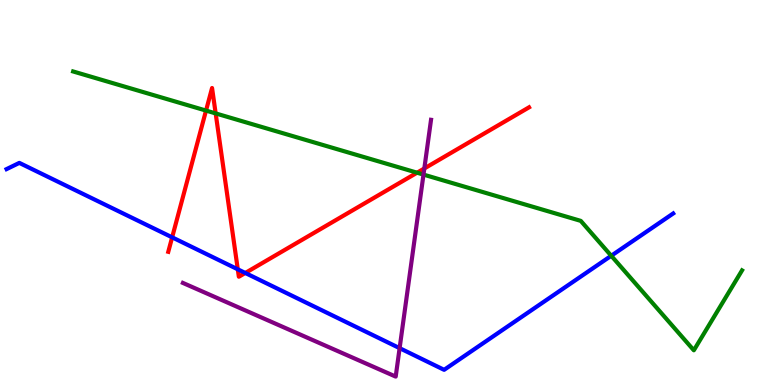[{'lines': ['blue', 'red'], 'intersections': [{'x': 2.22, 'y': 3.84}, {'x': 3.07, 'y': 3.0}, {'x': 3.17, 'y': 2.91}]}, {'lines': ['green', 'red'], 'intersections': [{'x': 2.66, 'y': 7.13}, {'x': 2.78, 'y': 7.05}, {'x': 5.38, 'y': 5.51}]}, {'lines': ['purple', 'red'], 'intersections': [{'x': 5.48, 'y': 5.62}]}, {'lines': ['blue', 'green'], 'intersections': [{'x': 7.89, 'y': 3.36}]}, {'lines': ['blue', 'purple'], 'intersections': [{'x': 5.16, 'y': 0.957}]}, {'lines': ['green', 'purple'], 'intersections': [{'x': 5.46, 'y': 5.47}]}]